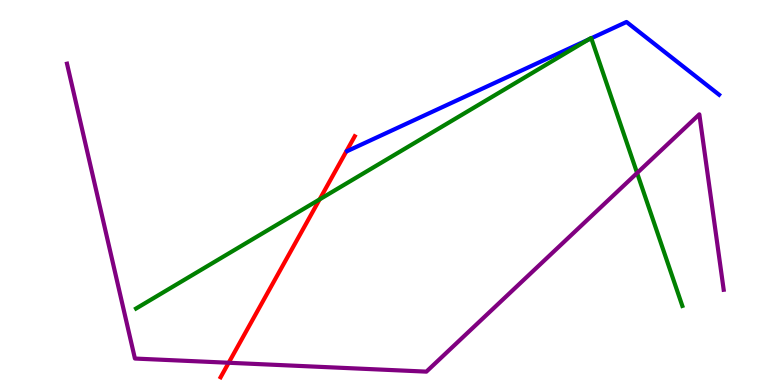[{'lines': ['blue', 'red'], 'intersections': []}, {'lines': ['green', 'red'], 'intersections': [{'x': 4.12, 'y': 4.82}]}, {'lines': ['purple', 'red'], 'intersections': [{'x': 2.95, 'y': 0.578}]}, {'lines': ['blue', 'green'], 'intersections': [{'x': 7.59, 'y': 8.97}, {'x': 7.63, 'y': 9.01}]}, {'lines': ['blue', 'purple'], 'intersections': []}, {'lines': ['green', 'purple'], 'intersections': [{'x': 8.22, 'y': 5.51}]}]